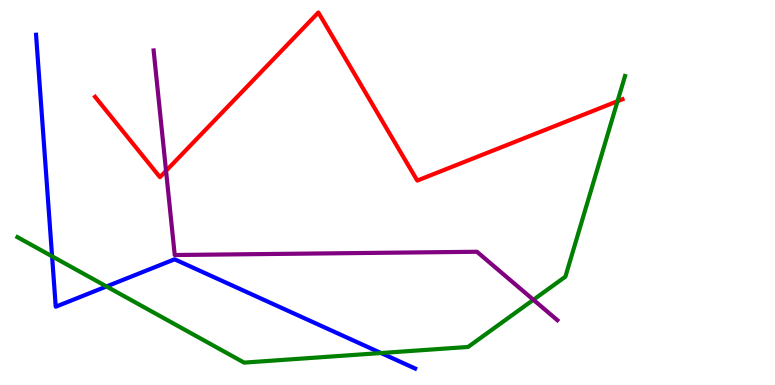[{'lines': ['blue', 'red'], 'intersections': []}, {'lines': ['green', 'red'], 'intersections': [{'x': 7.97, 'y': 7.37}]}, {'lines': ['purple', 'red'], 'intersections': [{'x': 2.14, 'y': 5.56}]}, {'lines': ['blue', 'green'], 'intersections': [{'x': 0.672, 'y': 3.34}, {'x': 1.37, 'y': 2.56}, {'x': 4.92, 'y': 0.83}]}, {'lines': ['blue', 'purple'], 'intersections': []}, {'lines': ['green', 'purple'], 'intersections': [{'x': 6.88, 'y': 2.21}]}]